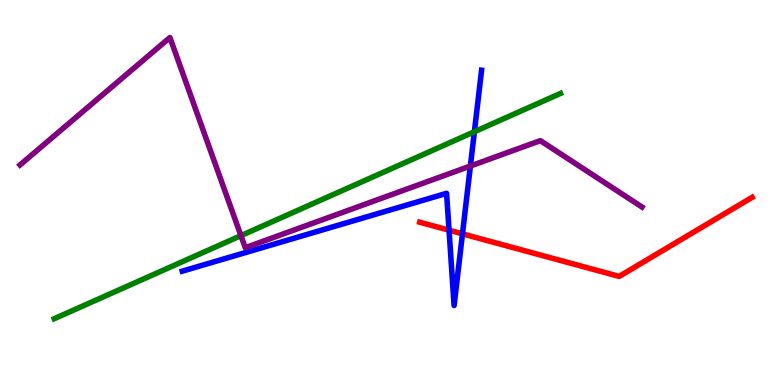[{'lines': ['blue', 'red'], 'intersections': [{'x': 5.79, 'y': 4.02}, {'x': 5.97, 'y': 3.93}]}, {'lines': ['green', 'red'], 'intersections': []}, {'lines': ['purple', 'red'], 'intersections': []}, {'lines': ['blue', 'green'], 'intersections': [{'x': 6.12, 'y': 6.58}]}, {'lines': ['blue', 'purple'], 'intersections': [{'x': 6.07, 'y': 5.69}]}, {'lines': ['green', 'purple'], 'intersections': [{'x': 3.11, 'y': 3.88}]}]